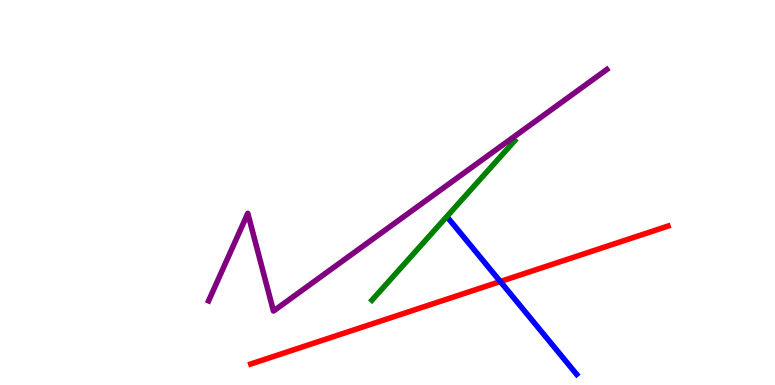[{'lines': ['blue', 'red'], 'intersections': [{'x': 6.46, 'y': 2.69}]}, {'lines': ['green', 'red'], 'intersections': []}, {'lines': ['purple', 'red'], 'intersections': []}, {'lines': ['blue', 'green'], 'intersections': []}, {'lines': ['blue', 'purple'], 'intersections': []}, {'lines': ['green', 'purple'], 'intersections': []}]